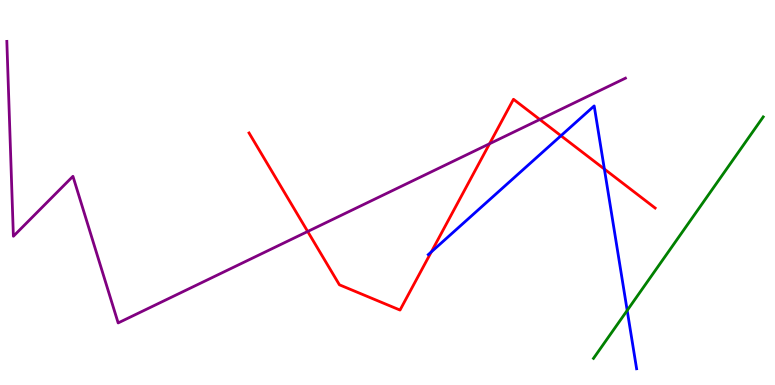[{'lines': ['blue', 'red'], 'intersections': [{'x': 5.57, 'y': 3.46}, {'x': 7.24, 'y': 6.47}, {'x': 7.8, 'y': 5.61}]}, {'lines': ['green', 'red'], 'intersections': []}, {'lines': ['purple', 'red'], 'intersections': [{'x': 3.97, 'y': 3.99}, {'x': 6.32, 'y': 6.27}, {'x': 6.97, 'y': 6.9}]}, {'lines': ['blue', 'green'], 'intersections': [{'x': 8.09, 'y': 1.94}]}, {'lines': ['blue', 'purple'], 'intersections': []}, {'lines': ['green', 'purple'], 'intersections': []}]